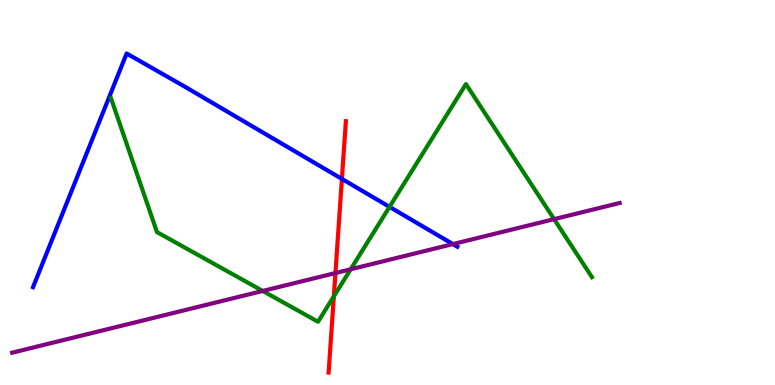[{'lines': ['blue', 'red'], 'intersections': [{'x': 4.41, 'y': 5.35}]}, {'lines': ['green', 'red'], 'intersections': [{'x': 4.31, 'y': 2.3}]}, {'lines': ['purple', 'red'], 'intersections': [{'x': 4.33, 'y': 2.91}]}, {'lines': ['blue', 'green'], 'intersections': [{'x': 5.03, 'y': 4.63}]}, {'lines': ['blue', 'purple'], 'intersections': [{'x': 5.84, 'y': 3.66}]}, {'lines': ['green', 'purple'], 'intersections': [{'x': 3.39, 'y': 2.44}, {'x': 4.52, 'y': 3.01}, {'x': 7.15, 'y': 4.31}]}]